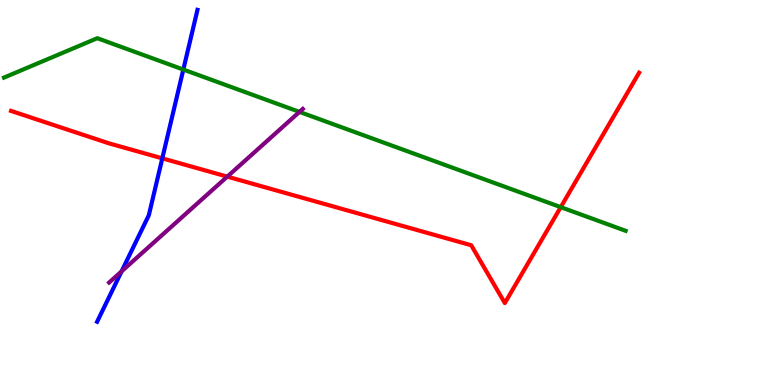[{'lines': ['blue', 'red'], 'intersections': [{'x': 2.09, 'y': 5.89}]}, {'lines': ['green', 'red'], 'intersections': [{'x': 7.24, 'y': 4.62}]}, {'lines': ['purple', 'red'], 'intersections': [{'x': 2.93, 'y': 5.41}]}, {'lines': ['blue', 'green'], 'intersections': [{'x': 2.37, 'y': 8.19}]}, {'lines': ['blue', 'purple'], 'intersections': [{'x': 1.57, 'y': 2.95}]}, {'lines': ['green', 'purple'], 'intersections': [{'x': 3.86, 'y': 7.09}]}]